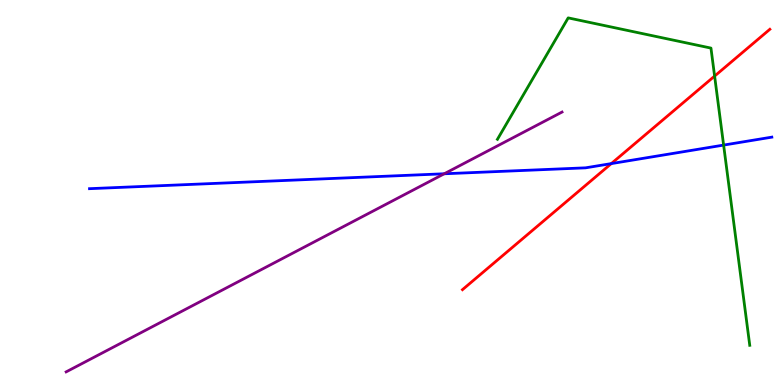[{'lines': ['blue', 'red'], 'intersections': [{'x': 7.89, 'y': 5.75}]}, {'lines': ['green', 'red'], 'intersections': [{'x': 9.22, 'y': 8.02}]}, {'lines': ['purple', 'red'], 'intersections': []}, {'lines': ['blue', 'green'], 'intersections': [{'x': 9.34, 'y': 6.23}]}, {'lines': ['blue', 'purple'], 'intersections': [{'x': 5.73, 'y': 5.49}]}, {'lines': ['green', 'purple'], 'intersections': []}]